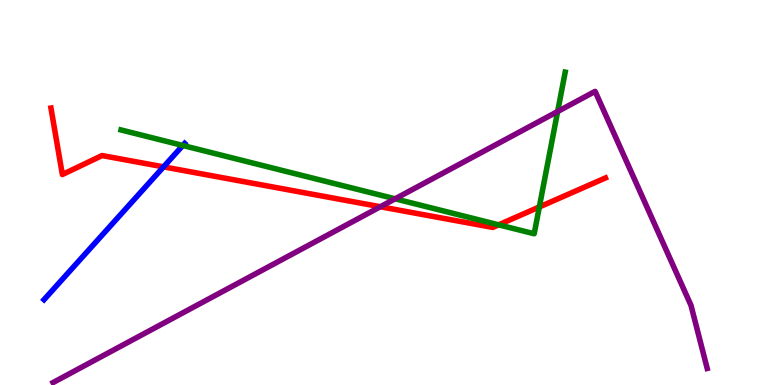[{'lines': ['blue', 'red'], 'intersections': [{'x': 2.11, 'y': 5.67}]}, {'lines': ['green', 'red'], 'intersections': [{'x': 6.43, 'y': 4.16}, {'x': 6.96, 'y': 4.62}]}, {'lines': ['purple', 'red'], 'intersections': [{'x': 4.91, 'y': 4.63}]}, {'lines': ['blue', 'green'], 'intersections': [{'x': 2.36, 'y': 6.22}]}, {'lines': ['blue', 'purple'], 'intersections': []}, {'lines': ['green', 'purple'], 'intersections': [{'x': 5.1, 'y': 4.84}, {'x': 7.2, 'y': 7.1}]}]